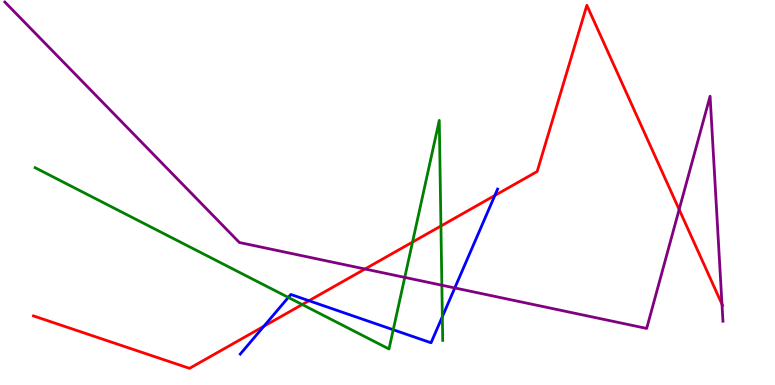[{'lines': ['blue', 'red'], 'intersections': [{'x': 3.4, 'y': 1.53}, {'x': 3.99, 'y': 2.19}, {'x': 6.39, 'y': 4.92}]}, {'lines': ['green', 'red'], 'intersections': [{'x': 3.9, 'y': 2.09}, {'x': 5.32, 'y': 3.71}, {'x': 5.69, 'y': 4.13}]}, {'lines': ['purple', 'red'], 'intersections': [{'x': 4.71, 'y': 3.01}, {'x': 8.76, 'y': 4.56}, {'x': 9.32, 'y': 2.1}]}, {'lines': ['blue', 'green'], 'intersections': [{'x': 3.72, 'y': 2.27}, {'x': 5.07, 'y': 1.43}, {'x': 5.71, 'y': 1.77}]}, {'lines': ['blue', 'purple'], 'intersections': [{'x': 5.87, 'y': 2.52}]}, {'lines': ['green', 'purple'], 'intersections': [{'x': 5.22, 'y': 2.8}, {'x': 5.7, 'y': 2.59}]}]